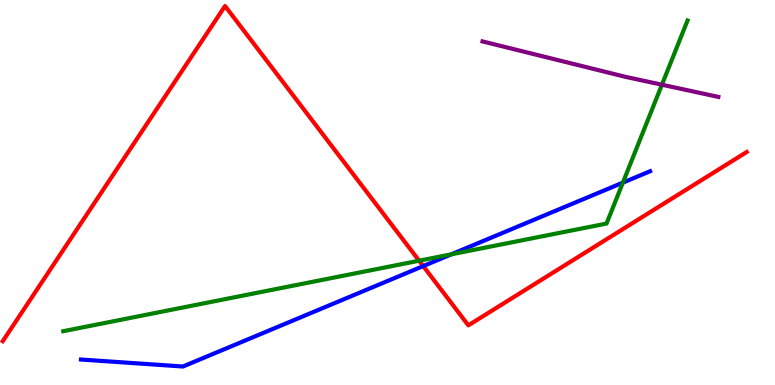[{'lines': ['blue', 'red'], 'intersections': [{'x': 5.46, 'y': 3.09}]}, {'lines': ['green', 'red'], 'intersections': [{'x': 5.41, 'y': 3.23}]}, {'lines': ['purple', 'red'], 'intersections': []}, {'lines': ['blue', 'green'], 'intersections': [{'x': 5.82, 'y': 3.39}, {'x': 8.04, 'y': 5.26}]}, {'lines': ['blue', 'purple'], 'intersections': []}, {'lines': ['green', 'purple'], 'intersections': [{'x': 8.54, 'y': 7.8}]}]